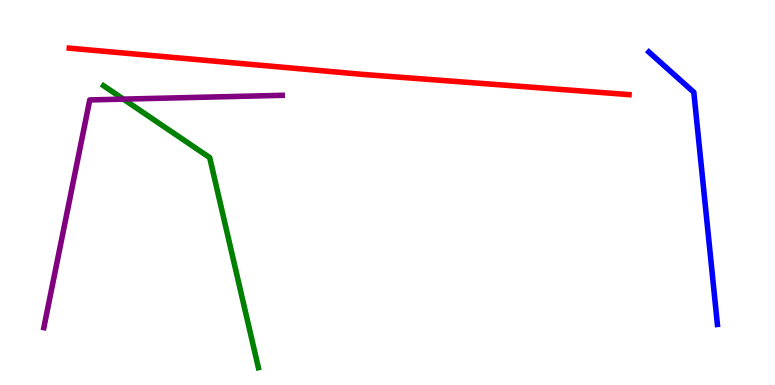[{'lines': ['blue', 'red'], 'intersections': []}, {'lines': ['green', 'red'], 'intersections': []}, {'lines': ['purple', 'red'], 'intersections': []}, {'lines': ['blue', 'green'], 'intersections': []}, {'lines': ['blue', 'purple'], 'intersections': []}, {'lines': ['green', 'purple'], 'intersections': [{'x': 1.59, 'y': 7.43}]}]